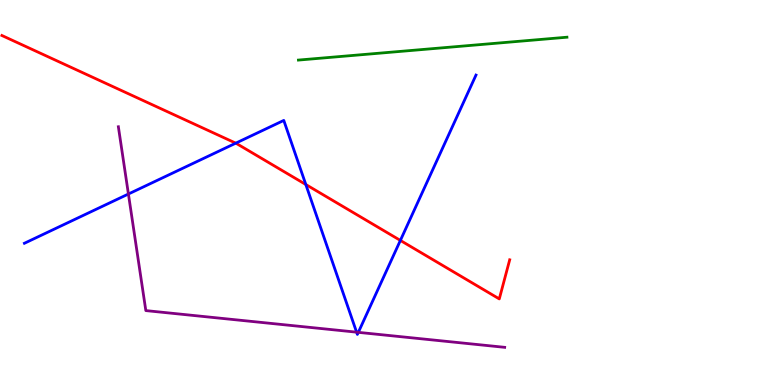[{'lines': ['blue', 'red'], 'intersections': [{'x': 3.04, 'y': 6.28}, {'x': 3.95, 'y': 5.21}, {'x': 5.17, 'y': 3.76}]}, {'lines': ['green', 'red'], 'intersections': []}, {'lines': ['purple', 'red'], 'intersections': []}, {'lines': ['blue', 'green'], 'intersections': []}, {'lines': ['blue', 'purple'], 'intersections': [{'x': 1.66, 'y': 4.96}, {'x': 4.6, 'y': 1.37}, {'x': 4.62, 'y': 1.37}]}, {'lines': ['green', 'purple'], 'intersections': []}]